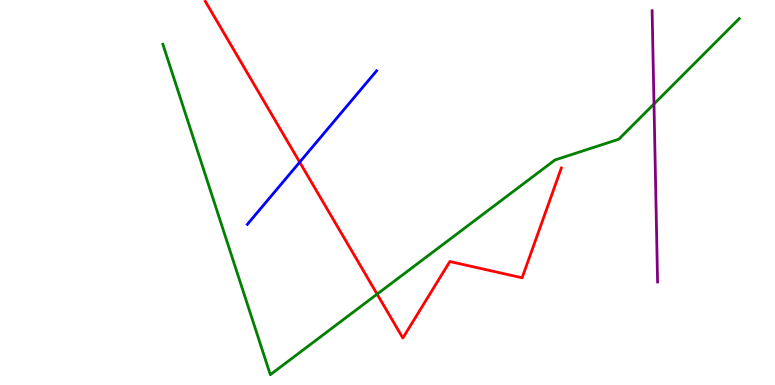[{'lines': ['blue', 'red'], 'intersections': [{'x': 3.87, 'y': 5.79}]}, {'lines': ['green', 'red'], 'intersections': [{'x': 4.87, 'y': 2.36}]}, {'lines': ['purple', 'red'], 'intersections': []}, {'lines': ['blue', 'green'], 'intersections': []}, {'lines': ['blue', 'purple'], 'intersections': []}, {'lines': ['green', 'purple'], 'intersections': [{'x': 8.44, 'y': 7.3}]}]